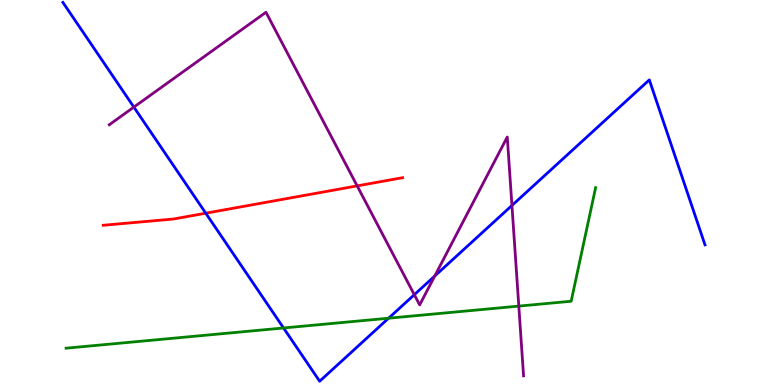[{'lines': ['blue', 'red'], 'intersections': [{'x': 2.65, 'y': 4.46}]}, {'lines': ['green', 'red'], 'intersections': []}, {'lines': ['purple', 'red'], 'intersections': [{'x': 4.61, 'y': 5.17}]}, {'lines': ['blue', 'green'], 'intersections': [{'x': 3.66, 'y': 1.48}, {'x': 5.01, 'y': 1.73}]}, {'lines': ['blue', 'purple'], 'intersections': [{'x': 1.73, 'y': 7.22}, {'x': 5.35, 'y': 2.35}, {'x': 5.61, 'y': 2.83}, {'x': 6.61, 'y': 4.66}]}, {'lines': ['green', 'purple'], 'intersections': [{'x': 6.69, 'y': 2.05}]}]